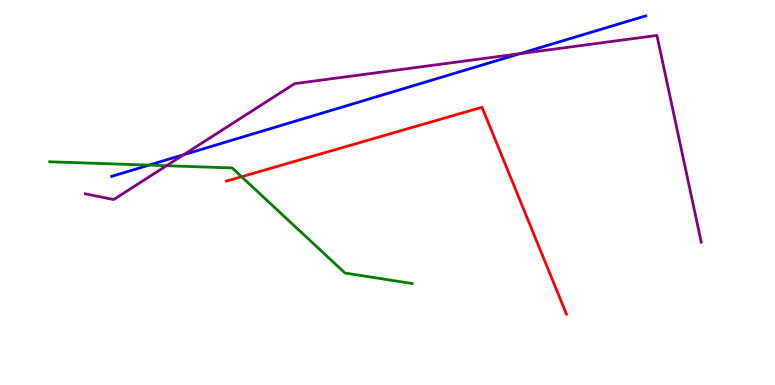[{'lines': ['blue', 'red'], 'intersections': []}, {'lines': ['green', 'red'], 'intersections': [{'x': 3.12, 'y': 5.41}]}, {'lines': ['purple', 'red'], 'intersections': []}, {'lines': ['blue', 'green'], 'intersections': [{'x': 1.92, 'y': 5.71}]}, {'lines': ['blue', 'purple'], 'intersections': [{'x': 2.37, 'y': 5.98}, {'x': 6.71, 'y': 8.61}]}, {'lines': ['green', 'purple'], 'intersections': [{'x': 2.15, 'y': 5.7}]}]